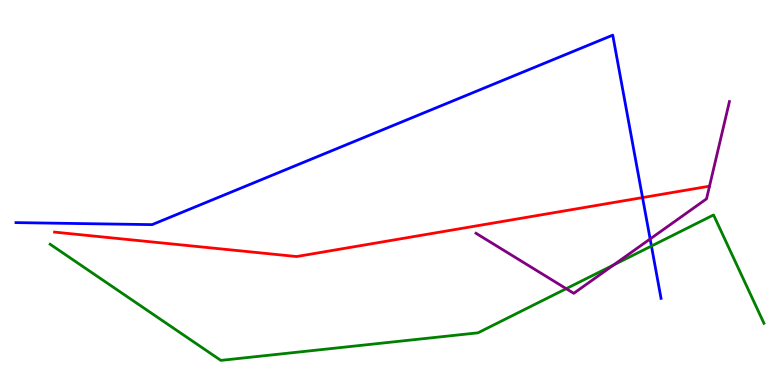[{'lines': ['blue', 'red'], 'intersections': [{'x': 8.29, 'y': 4.87}]}, {'lines': ['green', 'red'], 'intersections': []}, {'lines': ['purple', 'red'], 'intersections': []}, {'lines': ['blue', 'green'], 'intersections': [{'x': 8.41, 'y': 3.61}]}, {'lines': ['blue', 'purple'], 'intersections': [{'x': 8.39, 'y': 3.79}]}, {'lines': ['green', 'purple'], 'intersections': [{'x': 7.31, 'y': 2.5}, {'x': 7.92, 'y': 3.12}]}]